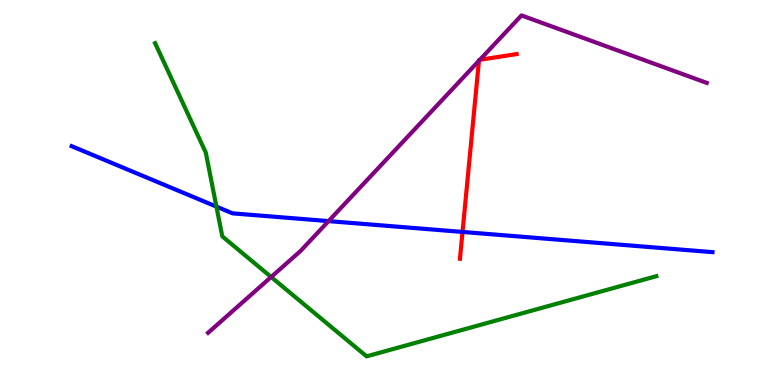[{'lines': ['blue', 'red'], 'intersections': [{'x': 5.97, 'y': 3.98}]}, {'lines': ['green', 'red'], 'intersections': []}, {'lines': ['purple', 'red'], 'intersections': [{'x': 6.18, 'y': 8.42}, {'x': 6.19, 'y': 8.45}]}, {'lines': ['blue', 'green'], 'intersections': [{'x': 2.79, 'y': 4.63}]}, {'lines': ['blue', 'purple'], 'intersections': [{'x': 4.24, 'y': 4.26}]}, {'lines': ['green', 'purple'], 'intersections': [{'x': 3.5, 'y': 2.81}]}]